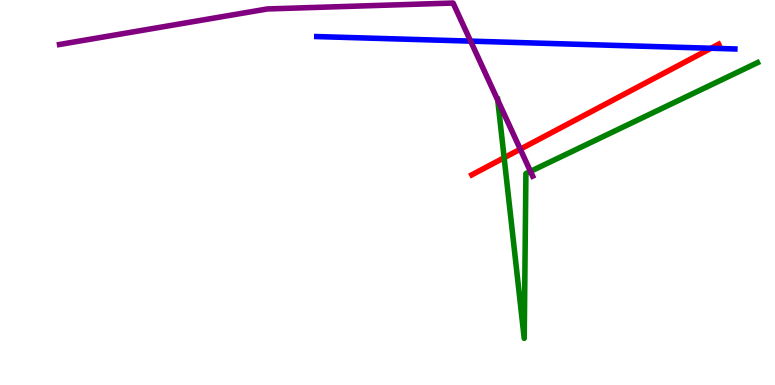[{'lines': ['blue', 'red'], 'intersections': [{'x': 9.17, 'y': 8.75}]}, {'lines': ['green', 'red'], 'intersections': [{'x': 6.51, 'y': 5.9}]}, {'lines': ['purple', 'red'], 'intersections': [{'x': 6.71, 'y': 6.12}]}, {'lines': ['blue', 'green'], 'intersections': []}, {'lines': ['blue', 'purple'], 'intersections': [{'x': 6.07, 'y': 8.93}]}, {'lines': ['green', 'purple'], 'intersections': [{'x': 6.42, 'y': 7.4}, {'x': 6.84, 'y': 5.55}]}]